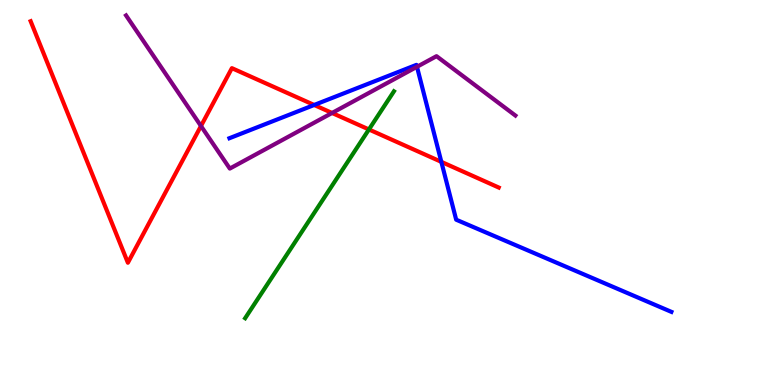[{'lines': ['blue', 'red'], 'intersections': [{'x': 4.05, 'y': 7.27}, {'x': 5.69, 'y': 5.8}]}, {'lines': ['green', 'red'], 'intersections': [{'x': 4.76, 'y': 6.64}]}, {'lines': ['purple', 'red'], 'intersections': [{'x': 2.59, 'y': 6.73}, {'x': 4.28, 'y': 7.07}]}, {'lines': ['blue', 'green'], 'intersections': []}, {'lines': ['blue', 'purple'], 'intersections': [{'x': 5.38, 'y': 8.26}]}, {'lines': ['green', 'purple'], 'intersections': []}]